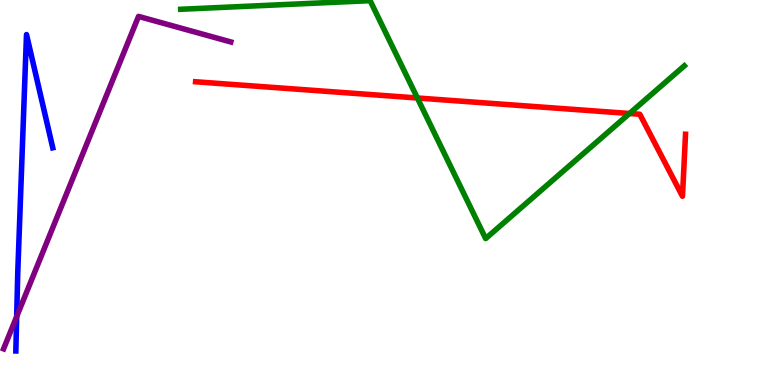[{'lines': ['blue', 'red'], 'intersections': []}, {'lines': ['green', 'red'], 'intersections': [{'x': 5.39, 'y': 7.45}, {'x': 8.12, 'y': 7.05}]}, {'lines': ['purple', 'red'], 'intersections': []}, {'lines': ['blue', 'green'], 'intersections': []}, {'lines': ['blue', 'purple'], 'intersections': [{'x': 0.215, 'y': 1.78}]}, {'lines': ['green', 'purple'], 'intersections': []}]